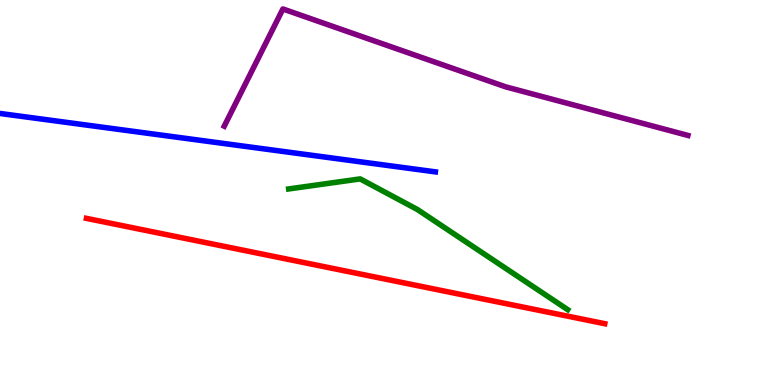[{'lines': ['blue', 'red'], 'intersections': []}, {'lines': ['green', 'red'], 'intersections': []}, {'lines': ['purple', 'red'], 'intersections': []}, {'lines': ['blue', 'green'], 'intersections': []}, {'lines': ['blue', 'purple'], 'intersections': []}, {'lines': ['green', 'purple'], 'intersections': []}]